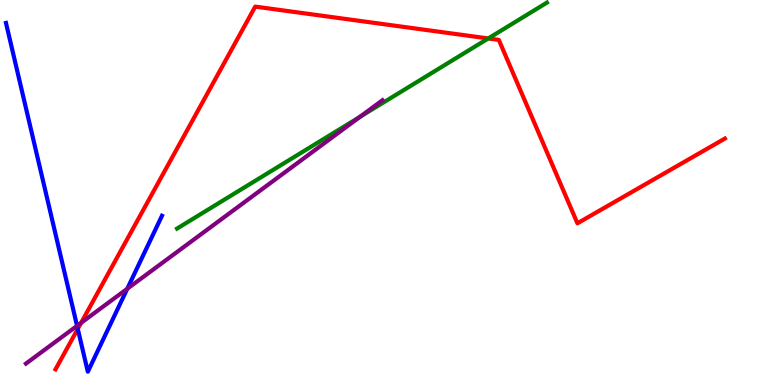[{'lines': ['blue', 'red'], 'intersections': [{'x': 1.0, 'y': 1.46}]}, {'lines': ['green', 'red'], 'intersections': [{'x': 6.3, 'y': 9.0}]}, {'lines': ['purple', 'red'], 'intersections': [{'x': 1.05, 'y': 1.61}]}, {'lines': ['blue', 'green'], 'intersections': []}, {'lines': ['blue', 'purple'], 'intersections': [{'x': 0.994, 'y': 1.54}, {'x': 1.64, 'y': 2.5}]}, {'lines': ['green', 'purple'], 'intersections': [{'x': 4.65, 'y': 6.97}]}]